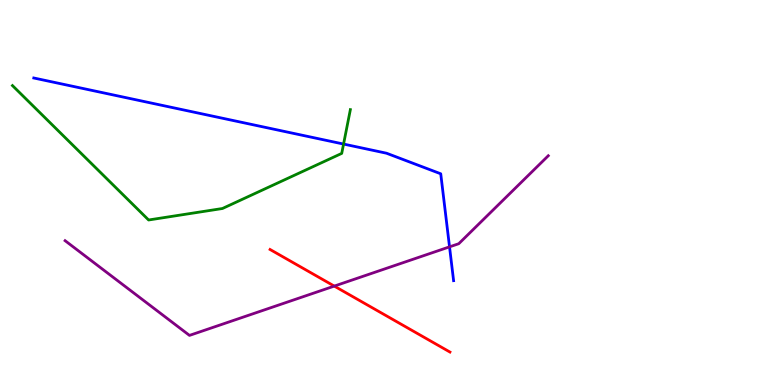[{'lines': ['blue', 'red'], 'intersections': []}, {'lines': ['green', 'red'], 'intersections': []}, {'lines': ['purple', 'red'], 'intersections': [{'x': 4.31, 'y': 2.57}]}, {'lines': ['blue', 'green'], 'intersections': [{'x': 4.43, 'y': 6.26}]}, {'lines': ['blue', 'purple'], 'intersections': [{'x': 5.8, 'y': 3.59}]}, {'lines': ['green', 'purple'], 'intersections': []}]